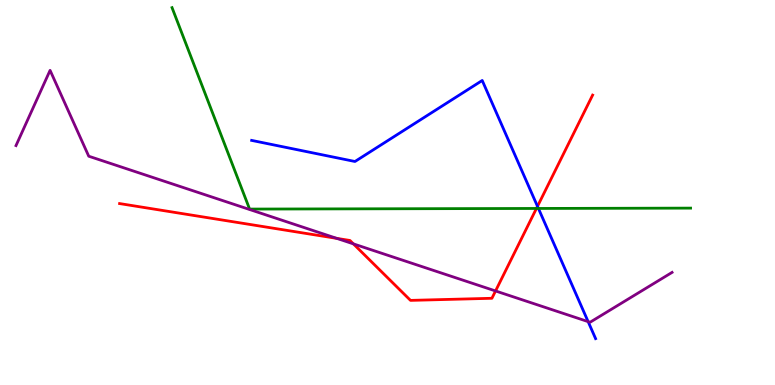[{'lines': ['blue', 'red'], 'intersections': [{'x': 6.94, 'y': 4.64}]}, {'lines': ['green', 'red'], 'intersections': [{'x': 6.92, 'y': 4.59}]}, {'lines': ['purple', 'red'], 'intersections': [{'x': 4.35, 'y': 3.81}, {'x': 4.56, 'y': 3.67}, {'x': 6.39, 'y': 2.44}]}, {'lines': ['blue', 'green'], 'intersections': [{'x': 6.95, 'y': 4.59}]}, {'lines': ['blue', 'purple'], 'intersections': [{'x': 7.59, 'y': 1.65}]}, {'lines': ['green', 'purple'], 'intersections': []}]